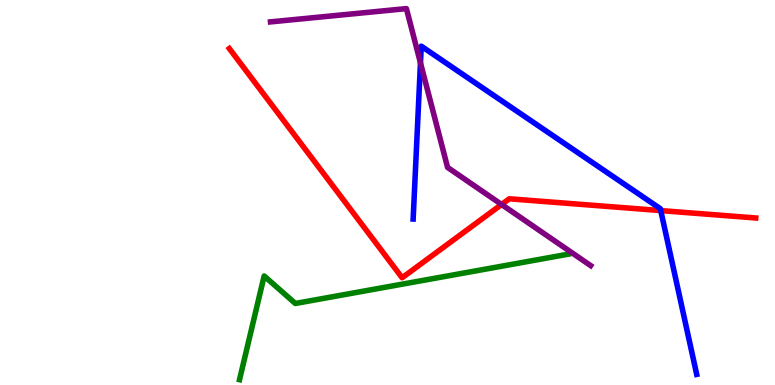[{'lines': ['blue', 'red'], 'intersections': [{'x': 8.53, 'y': 4.53}]}, {'lines': ['green', 'red'], 'intersections': []}, {'lines': ['purple', 'red'], 'intersections': [{'x': 6.47, 'y': 4.69}]}, {'lines': ['blue', 'green'], 'intersections': []}, {'lines': ['blue', 'purple'], 'intersections': [{'x': 5.43, 'y': 8.37}]}, {'lines': ['green', 'purple'], 'intersections': []}]